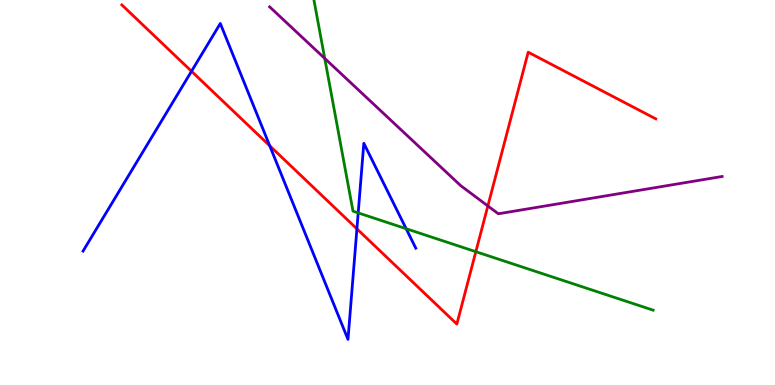[{'lines': ['blue', 'red'], 'intersections': [{'x': 2.47, 'y': 8.15}, {'x': 3.48, 'y': 6.21}, {'x': 4.61, 'y': 4.06}]}, {'lines': ['green', 'red'], 'intersections': [{'x': 6.14, 'y': 3.46}]}, {'lines': ['purple', 'red'], 'intersections': [{'x': 6.29, 'y': 4.65}]}, {'lines': ['blue', 'green'], 'intersections': [{'x': 4.62, 'y': 4.47}, {'x': 5.24, 'y': 4.06}]}, {'lines': ['blue', 'purple'], 'intersections': []}, {'lines': ['green', 'purple'], 'intersections': [{'x': 4.19, 'y': 8.48}]}]